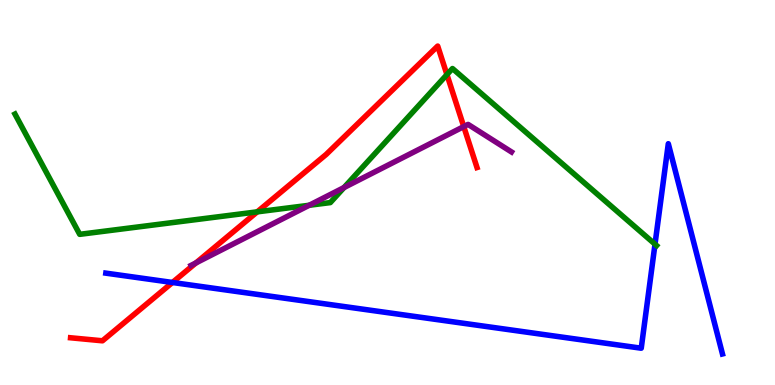[{'lines': ['blue', 'red'], 'intersections': [{'x': 2.23, 'y': 2.66}]}, {'lines': ['green', 'red'], 'intersections': [{'x': 3.32, 'y': 4.5}, {'x': 5.77, 'y': 8.06}]}, {'lines': ['purple', 'red'], 'intersections': [{'x': 2.53, 'y': 3.17}, {'x': 5.98, 'y': 6.71}]}, {'lines': ['blue', 'green'], 'intersections': [{'x': 8.45, 'y': 3.66}]}, {'lines': ['blue', 'purple'], 'intersections': []}, {'lines': ['green', 'purple'], 'intersections': [{'x': 3.99, 'y': 4.67}, {'x': 4.44, 'y': 5.13}]}]